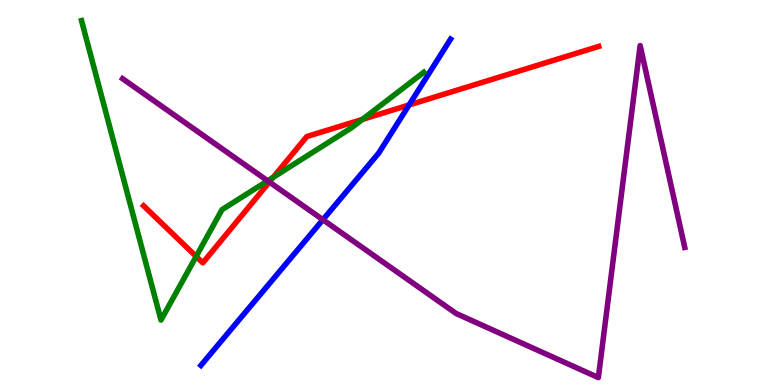[{'lines': ['blue', 'red'], 'intersections': [{'x': 5.28, 'y': 7.27}]}, {'lines': ['green', 'red'], 'intersections': [{'x': 2.53, 'y': 3.34}, {'x': 3.53, 'y': 5.4}, {'x': 4.68, 'y': 6.9}]}, {'lines': ['purple', 'red'], 'intersections': [{'x': 3.48, 'y': 5.27}]}, {'lines': ['blue', 'green'], 'intersections': []}, {'lines': ['blue', 'purple'], 'intersections': [{'x': 4.17, 'y': 4.29}]}, {'lines': ['green', 'purple'], 'intersections': [{'x': 3.45, 'y': 5.3}]}]